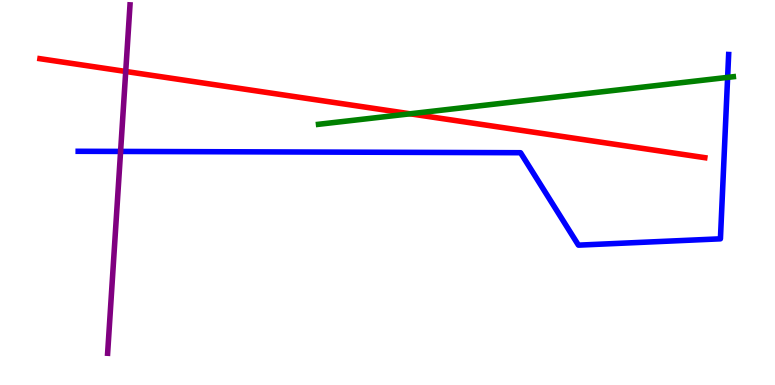[{'lines': ['blue', 'red'], 'intersections': []}, {'lines': ['green', 'red'], 'intersections': [{'x': 5.29, 'y': 7.04}]}, {'lines': ['purple', 'red'], 'intersections': [{'x': 1.62, 'y': 8.14}]}, {'lines': ['blue', 'green'], 'intersections': [{'x': 9.39, 'y': 7.99}]}, {'lines': ['blue', 'purple'], 'intersections': [{'x': 1.56, 'y': 6.07}]}, {'lines': ['green', 'purple'], 'intersections': []}]